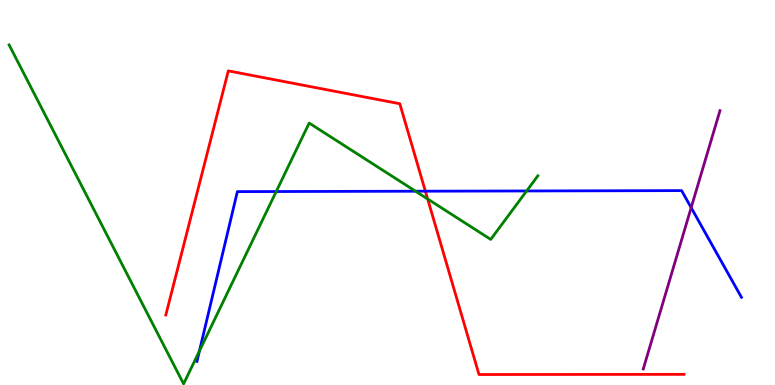[{'lines': ['blue', 'red'], 'intersections': [{'x': 5.49, 'y': 5.03}]}, {'lines': ['green', 'red'], 'intersections': [{'x': 5.52, 'y': 4.83}]}, {'lines': ['purple', 'red'], 'intersections': []}, {'lines': ['blue', 'green'], 'intersections': [{'x': 2.57, 'y': 0.883}, {'x': 3.56, 'y': 5.03}, {'x': 5.36, 'y': 5.03}, {'x': 6.8, 'y': 5.04}]}, {'lines': ['blue', 'purple'], 'intersections': [{'x': 8.92, 'y': 4.61}]}, {'lines': ['green', 'purple'], 'intersections': []}]